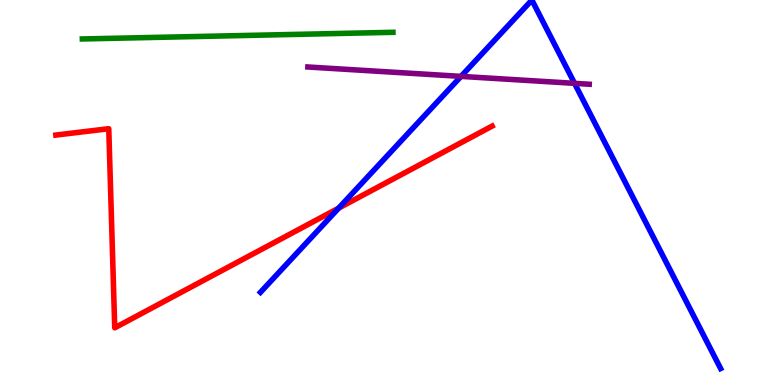[{'lines': ['blue', 'red'], 'intersections': [{'x': 4.37, 'y': 4.59}]}, {'lines': ['green', 'red'], 'intersections': []}, {'lines': ['purple', 'red'], 'intersections': []}, {'lines': ['blue', 'green'], 'intersections': []}, {'lines': ['blue', 'purple'], 'intersections': [{'x': 5.95, 'y': 8.02}, {'x': 7.41, 'y': 7.84}]}, {'lines': ['green', 'purple'], 'intersections': []}]